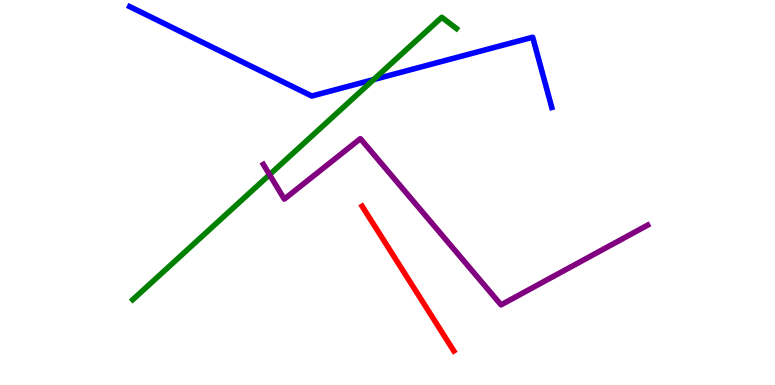[{'lines': ['blue', 'red'], 'intersections': []}, {'lines': ['green', 'red'], 'intersections': []}, {'lines': ['purple', 'red'], 'intersections': []}, {'lines': ['blue', 'green'], 'intersections': [{'x': 4.82, 'y': 7.93}]}, {'lines': ['blue', 'purple'], 'intersections': []}, {'lines': ['green', 'purple'], 'intersections': [{'x': 3.48, 'y': 5.46}]}]